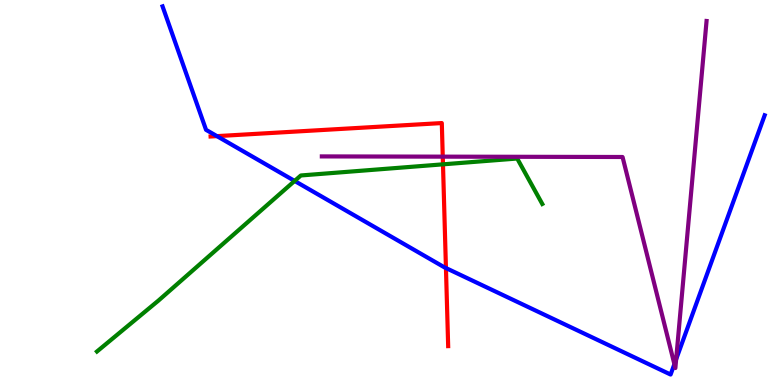[{'lines': ['blue', 'red'], 'intersections': [{'x': 2.8, 'y': 6.46}, {'x': 5.75, 'y': 3.04}]}, {'lines': ['green', 'red'], 'intersections': [{'x': 5.72, 'y': 5.73}]}, {'lines': ['purple', 'red'], 'intersections': [{'x': 5.71, 'y': 5.93}]}, {'lines': ['blue', 'green'], 'intersections': [{'x': 3.8, 'y': 5.3}]}, {'lines': ['blue', 'purple'], 'intersections': [{'x': 8.7, 'y': 0.542}, {'x': 8.72, 'y': 0.669}]}, {'lines': ['green', 'purple'], 'intersections': []}]